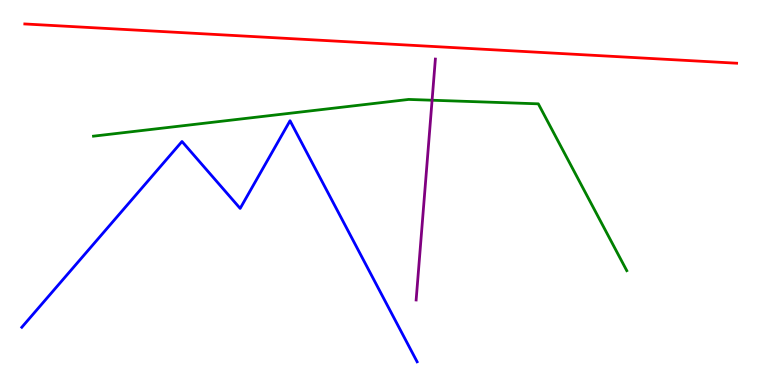[{'lines': ['blue', 'red'], 'intersections': []}, {'lines': ['green', 'red'], 'intersections': []}, {'lines': ['purple', 'red'], 'intersections': []}, {'lines': ['blue', 'green'], 'intersections': []}, {'lines': ['blue', 'purple'], 'intersections': []}, {'lines': ['green', 'purple'], 'intersections': [{'x': 5.58, 'y': 7.4}]}]